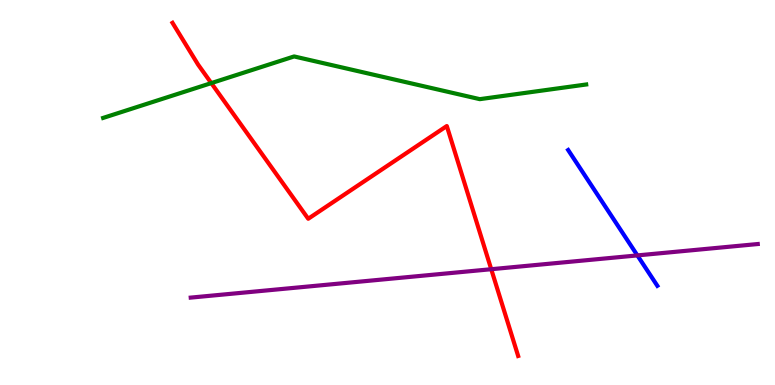[{'lines': ['blue', 'red'], 'intersections': []}, {'lines': ['green', 'red'], 'intersections': [{'x': 2.73, 'y': 7.84}]}, {'lines': ['purple', 'red'], 'intersections': [{'x': 6.34, 'y': 3.01}]}, {'lines': ['blue', 'green'], 'intersections': []}, {'lines': ['blue', 'purple'], 'intersections': [{'x': 8.22, 'y': 3.37}]}, {'lines': ['green', 'purple'], 'intersections': []}]